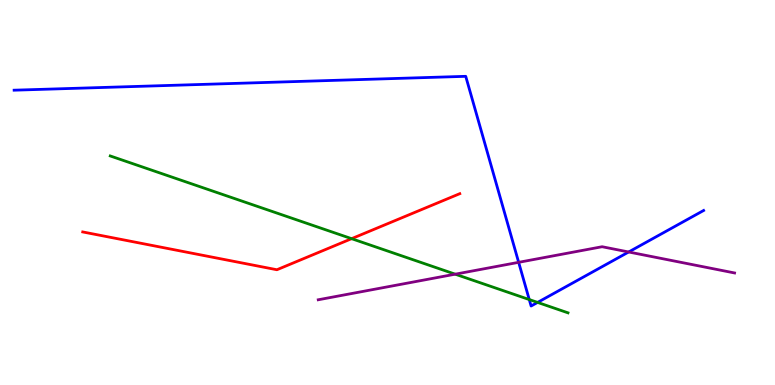[{'lines': ['blue', 'red'], 'intersections': []}, {'lines': ['green', 'red'], 'intersections': [{'x': 4.54, 'y': 3.8}]}, {'lines': ['purple', 'red'], 'intersections': []}, {'lines': ['blue', 'green'], 'intersections': [{'x': 6.83, 'y': 2.22}, {'x': 6.94, 'y': 2.15}]}, {'lines': ['blue', 'purple'], 'intersections': [{'x': 6.69, 'y': 3.19}, {'x': 8.11, 'y': 3.45}]}, {'lines': ['green', 'purple'], 'intersections': [{'x': 5.87, 'y': 2.88}]}]